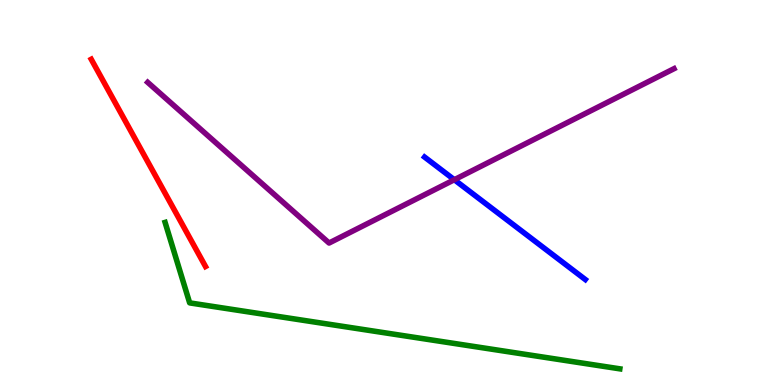[{'lines': ['blue', 'red'], 'intersections': []}, {'lines': ['green', 'red'], 'intersections': []}, {'lines': ['purple', 'red'], 'intersections': []}, {'lines': ['blue', 'green'], 'intersections': []}, {'lines': ['blue', 'purple'], 'intersections': [{'x': 5.86, 'y': 5.33}]}, {'lines': ['green', 'purple'], 'intersections': []}]